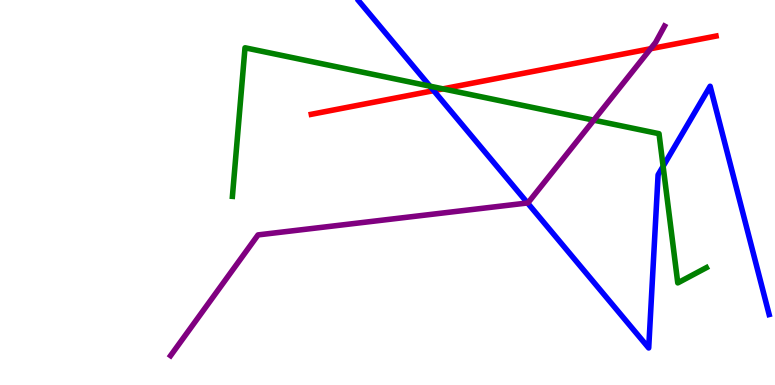[{'lines': ['blue', 'red'], 'intersections': [{'x': 5.6, 'y': 7.65}]}, {'lines': ['green', 'red'], 'intersections': [{'x': 5.72, 'y': 7.69}]}, {'lines': ['purple', 'red'], 'intersections': [{'x': 8.4, 'y': 8.73}]}, {'lines': ['blue', 'green'], 'intersections': [{'x': 5.55, 'y': 7.76}, {'x': 8.56, 'y': 5.68}]}, {'lines': ['blue', 'purple'], 'intersections': [{'x': 6.81, 'y': 4.73}]}, {'lines': ['green', 'purple'], 'intersections': [{'x': 7.66, 'y': 6.88}]}]